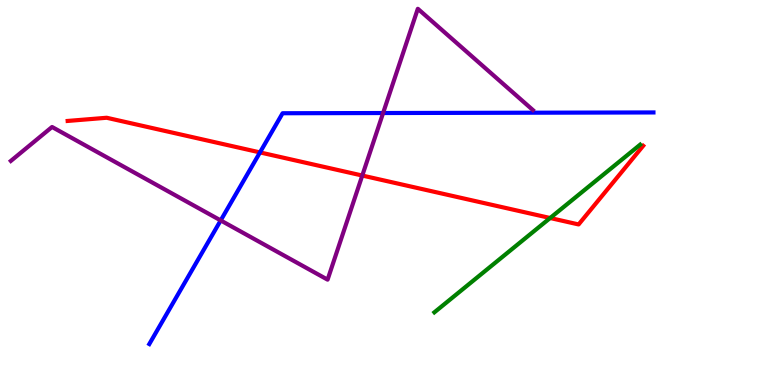[{'lines': ['blue', 'red'], 'intersections': [{'x': 3.35, 'y': 6.04}]}, {'lines': ['green', 'red'], 'intersections': [{'x': 7.1, 'y': 4.34}]}, {'lines': ['purple', 'red'], 'intersections': [{'x': 4.67, 'y': 5.44}]}, {'lines': ['blue', 'green'], 'intersections': []}, {'lines': ['blue', 'purple'], 'intersections': [{'x': 2.85, 'y': 4.27}, {'x': 4.94, 'y': 7.06}]}, {'lines': ['green', 'purple'], 'intersections': []}]